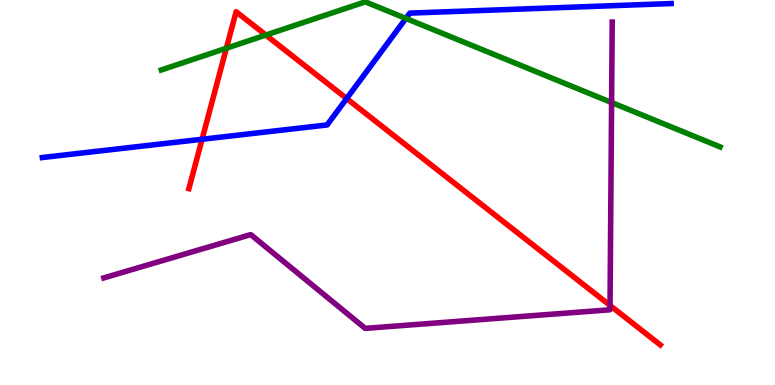[{'lines': ['blue', 'red'], 'intersections': [{'x': 2.61, 'y': 6.38}, {'x': 4.47, 'y': 7.44}]}, {'lines': ['green', 'red'], 'intersections': [{'x': 2.92, 'y': 8.75}, {'x': 3.43, 'y': 9.09}]}, {'lines': ['purple', 'red'], 'intersections': [{'x': 7.87, 'y': 2.07}]}, {'lines': ['blue', 'green'], 'intersections': [{'x': 5.24, 'y': 9.52}]}, {'lines': ['blue', 'purple'], 'intersections': []}, {'lines': ['green', 'purple'], 'intersections': [{'x': 7.89, 'y': 7.34}]}]